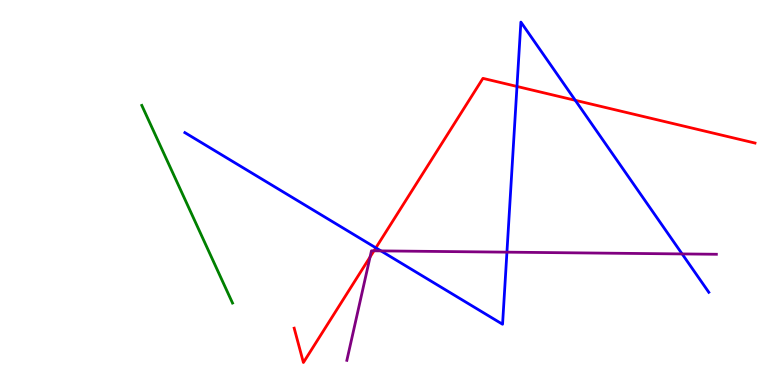[{'lines': ['blue', 'red'], 'intersections': [{'x': 4.85, 'y': 3.56}, {'x': 6.67, 'y': 7.75}, {'x': 7.42, 'y': 7.39}]}, {'lines': ['green', 'red'], 'intersections': []}, {'lines': ['purple', 'red'], 'intersections': [{'x': 4.78, 'y': 3.32}, {'x': 4.83, 'y': 3.49}]}, {'lines': ['blue', 'green'], 'intersections': []}, {'lines': ['blue', 'purple'], 'intersections': [{'x': 4.92, 'y': 3.48}, {'x': 6.54, 'y': 3.45}, {'x': 8.8, 'y': 3.4}]}, {'lines': ['green', 'purple'], 'intersections': []}]